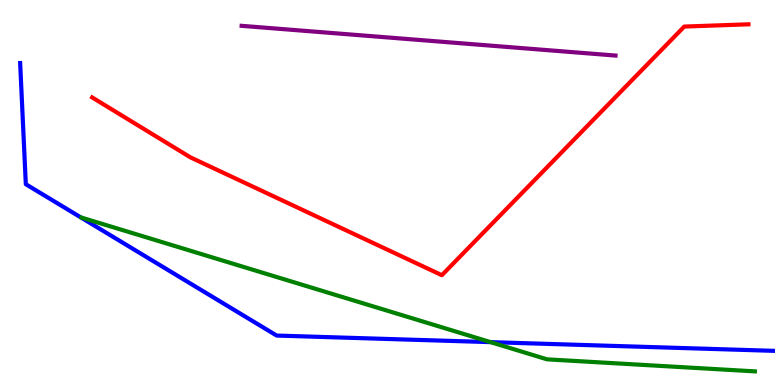[{'lines': ['blue', 'red'], 'intersections': []}, {'lines': ['green', 'red'], 'intersections': []}, {'lines': ['purple', 'red'], 'intersections': []}, {'lines': ['blue', 'green'], 'intersections': [{'x': 6.33, 'y': 1.11}]}, {'lines': ['blue', 'purple'], 'intersections': []}, {'lines': ['green', 'purple'], 'intersections': []}]